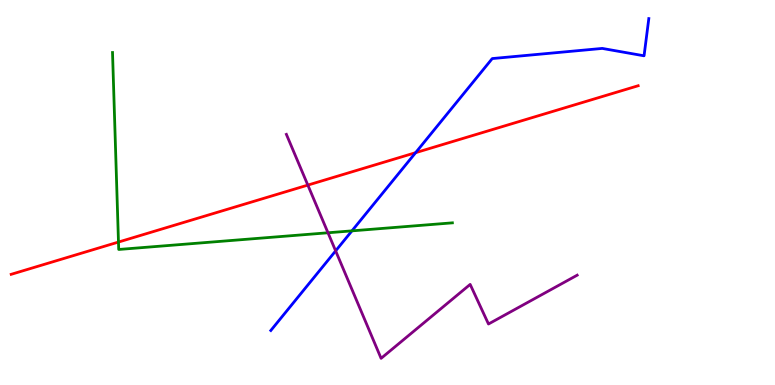[{'lines': ['blue', 'red'], 'intersections': [{'x': 5.36, 'y': 6.03}]}, {'lines': ['green', 'red'], 'intersections': [{'x': 1.53, 'y': 3.71}]}, {'lines': ['purple', 'red'], 'intersections': [{'x': 3.97, 'y': 5.19}]}, {'lines': ['blue', 'green'], 'intersections': [{'x': 4.54, 'y': 4.0}]}, {'lines': ['blue', 'purple'], 'intersections': [{'x': 4.33, 'y': 3.48}]}, {'lines': ['green', 'purple'], 'intersections': [{'x': 4.23, 'y': 3.95}]}]